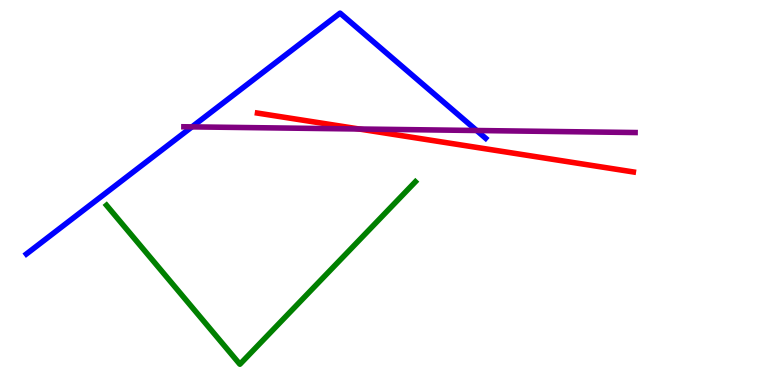[{'lines': ['blue', 'red'], 'intersections': []}, {'lines': ['green', 'red'], 'intersections': []}, {'lines': ['purple', 'red'], 'intersections': [{'x': 4.63, 'y': 6.65}]}, {'lines': ['blue', 'green'], 'intersections': []}, {'lines': ['blue', 'purple'], 'intersections': [{'x': 2.48, 'y': 6.7}, {'x': 6.15, 'y': 6.61}]}, {'lines': ['green', 'purple'], 'intersections': []}]